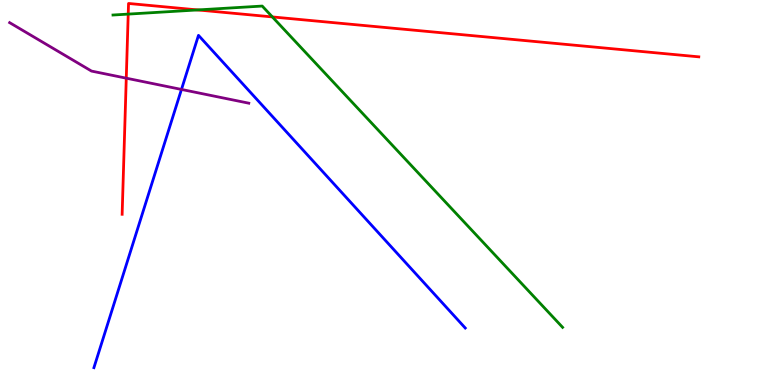[{'lines': ['blue', 'red'], 'intersections': []}, {'lines': ['green', 'red'], 'intersections': [{'x': 1.65, 'y': 9.63}, {'x': 2.55, 'y': 9.74}, {'x': 3.51, 'y': 9.56}]}, {'lines': ['purple', 'red'], 'intersections': [{'x': 1.63, 'y': 7.97}]}, {'lines': ['blue', 'green'], 'intersections': []}, {'lines': ['blue', 'purple'], 'intersections': [{'x': 2.34, 'y': 7.68}]}, {'lines': ['green', 'purple'], 'intersections': []}]